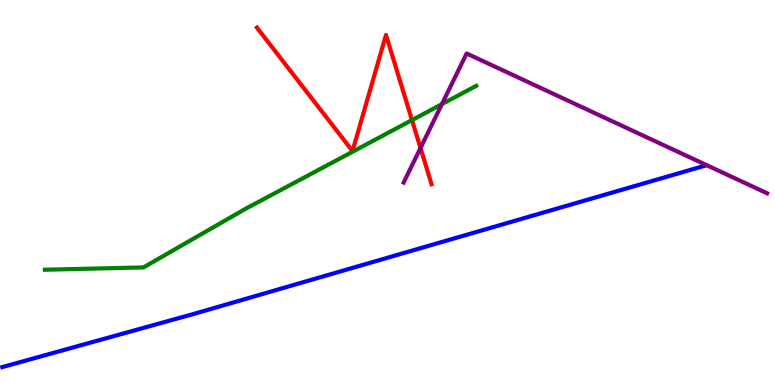[{'lines': ['blue', 'red'], 'intersections': []}, {'lines': ['green', 'red'], 'intersections': [{'x': 5.32, 'y': 6.88}]}, {'lines': ['purple', 'red'], 'intersections': [{'x': 5.43, 'y': 6.16}]}, {'lines': ['blue', 'green'], 'intersections': []}, {'lines': ['blue', 'purple'], 'intersections': []}, {'lines': ['green', 'purple'], 'intersections': [{'x': 5.7, 'y': 7.29}]}]